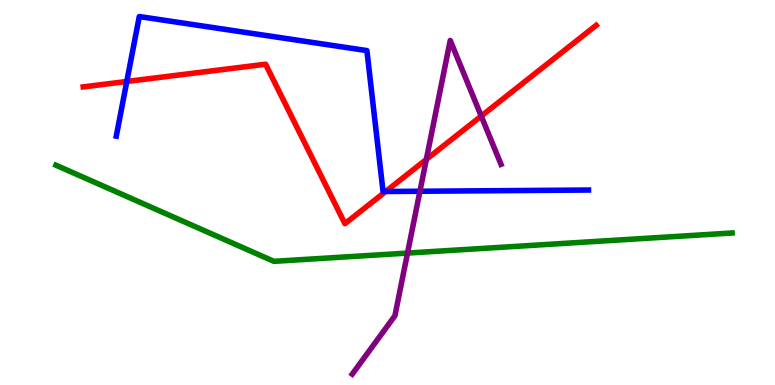[{'lines': ['blue', 'red'], 'intersections': [{'x': 1.64, 'y': 7.88}, {'x': 4.98, 'y': 5.03}]}, {'lines': ['green', 'red'], 'intersections': []}, {'lines': ['purple', 'red'], 'intersections': [{'x': 5.5, 'y': 5.86}, {'x': 6.21, 'y': 6.99}]}, {'lines': ['blue', 'green'], 'intersections': []}, {'lines': ['blue', 'purple'], 'intersections': [{'x': 5.42, 'y': 5.03}]}, {'lines': ['green', 'purple'], 'intersections': [{'x': 5.26, 'y': 3.43}]}]